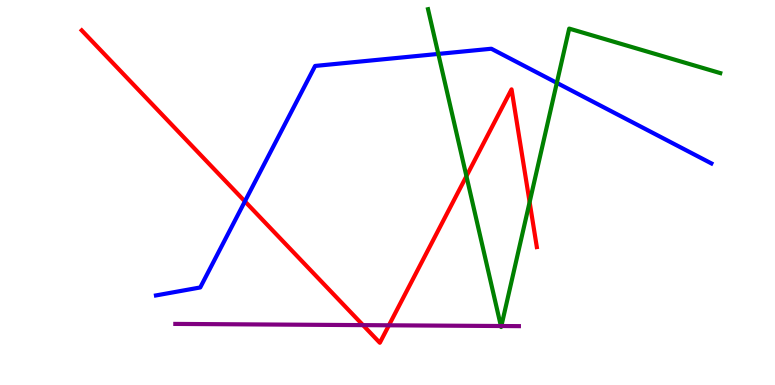[{'lines': ['blue', 'red'], 'intersections': [{'x': 3.16, 'y': 4.77}]}, {'lines': ['green', 'red'], 'intersections': [{'x': 6.02, 'y': 5.42}, {'x': 6.83, 'y': 4.75}]}, {'lines': ['purple', 'red'], 'intersections': [{'x': 4.68, 'y': 1.56}, {'x': 5.02, 'y': 1.55}]}, {'lines': ['blue', 'green'], 'intersections': [{'x': 5.66, 'y': 8.6}, {'x': 7.18, 'y': 7.85}]}, {'lines': ['blue', 'purple'], 'intersections': []}, {'lines': ['green', 'purple'], 'intersections': [{'x': 6.46, 'y': 1.53}, {'x': 6.47, 'y': 1.53}]}]